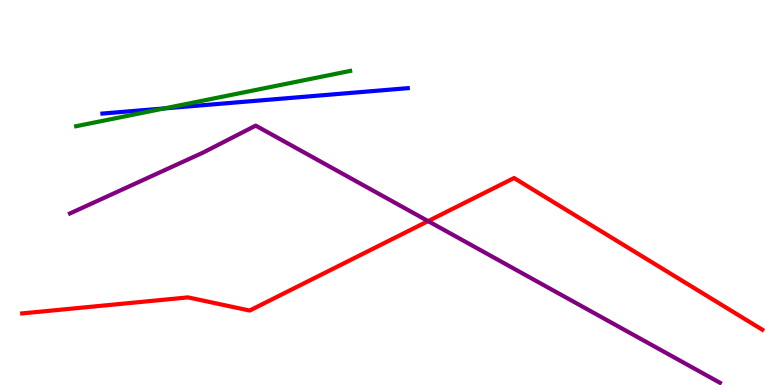[{'lines': ['blue', 'red'], 'intersections': []}, {'lines': ['green', 'red'], 'intersections': []}, {'lines': ['purple', 'red'], 'intersections': [{'x': 5.52, 'y': 4.26}]}, {'lines': ['blue', 'green'], 'intersections': [{'x': 2.12, 'y': 7.18}]}, {'lines': ['blue', 'purple'], 'intersections': []}, {'lines': ['green', 'purple'], 'intersections': []}]